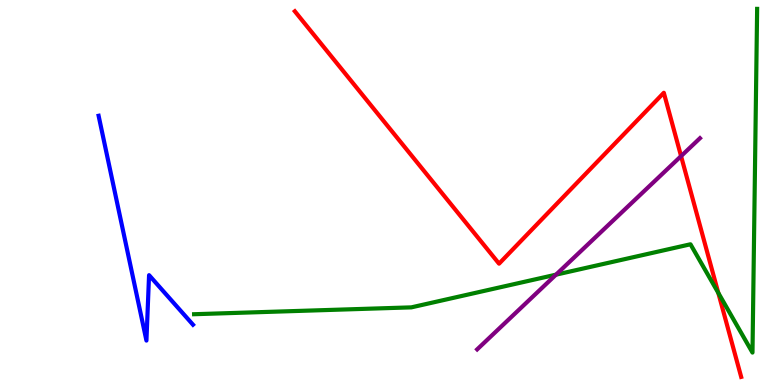[{'lines': ['blue', 'red'], 'intersections': []}, {'lines': ['green', 'red'], 'intersections': [{'x': 9.27, 'y': 2.39}]}, {'lines': ['purple', 'red'], 'intersections': [{'x': 8.79, 'y': 5.94}]}, {'lines': ['blue', 'green'], 'intersections': []}, {'lines': ['blue', 'purple'], 'intersections': []}, {'lines': ['green', 'purple'], 'intersections': [{'x': 7.17, 'y': 2.87}]}]